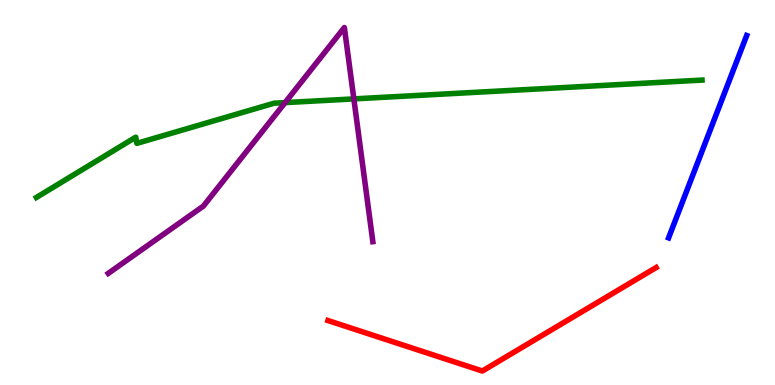[{'lines': ['blue', 'red'], 'intersections': []}, {'lines': ['green', 'red'], 'intersections': []}, {'lines': ['purple', 'red'], 'intersections': []}, {'lines': ['blue', 'green'], 'intersections': []}, {'lines': ['blue', 'purple'], 'intersections': []}, {'lines': ['green', 'purple'], 'intersections': [{'x': 3.68, 'y': 7.33}, {'x': 4.57, 'y': 7.43}]}]